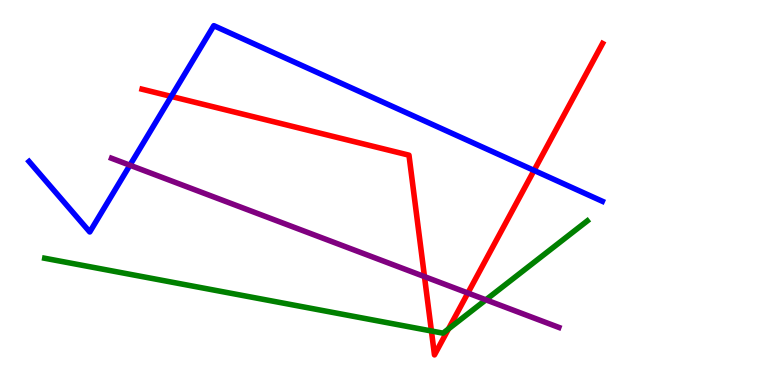[{'lines': ['blue', 'red'], 'intersections': [{'x': 2.21, 'y': 7.5}, {'x': 6.89, 'y': 5.57}]}, {'lines': ['green', 'red'], 'intersections': [{'x': 5.57, 'y': 1.4}, {'x': 5.79, 'y': 1.46}]}, {'lines': ['purple', 'red'], 'intersections': [{'x': 5.48, 'y': 2.82}, {'x': 6.04, 'y': 2.39}]}, {'lines': ['blue', 'green'], 'intersections': []}, {'lines': ['blue', 'purple'], 'intersections': [{'x': 1.68, 'y': 5.71}]}, {'lines': ['green', 'purple'], 'intersections': [{'x': 6.27, 'y': 2.21}]}]